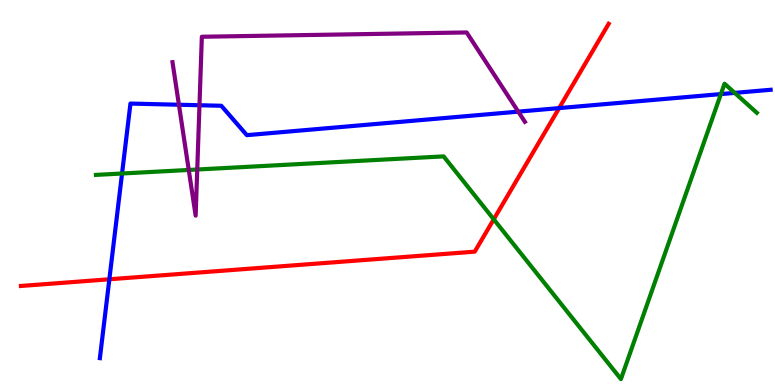[{'lines': ['blue', 'red'], 'intersections': [{'x': 1.41, 'y': 2.75}, {'x': 7.21, 'y': 7.19}]}, {'lines': ['green', 'red'], 'intersections': [{'x': 6.37, 'y': 4.3}]}, {'lines': ['purple', 'red'], 'intersections': []}, {'lines': ['blue', 'green'], 'intersections': [{'x': 1.57, 'y': 5.49}, {'x': 9.3, 'y': 7.56}, {'x': 9.48, 'y': 7.59}]}, {'lines': ['blue', 'purple'], 'intersections': [{'x': 2.31, 'y': 7.28}, {'x': 2.57, 'y': 7.27}, {'x': 6.69, 'y': 7.1}]}, {'lines': ['green', 'purple'], 'intersections': [{'x': 2.44, 'y': 5.59}, {'x': 2.55, 'y': 5.6}]}]